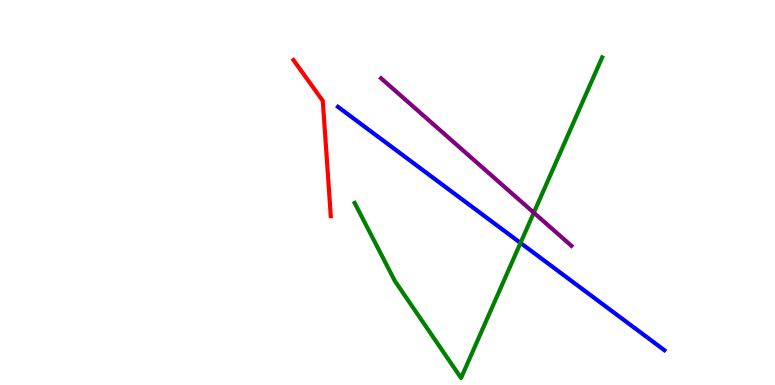[{'lines': ['blue', 'red'], 'intersections': []}, {'lines': ['green', 'red'], 'intersections': []}, {'lines': ['purple', 'red'], 'intersections': []}, {'lines': ['blue', 'green'], 'intersections': [{'x': 6.72, 'y': 3.69}]}, {'lines': ['blue', 'purple'], 'intersections': []}, {'lines': ['green', 'purple'], 'intersections': [{'x': 6.89, 'y': 4.48}]}]